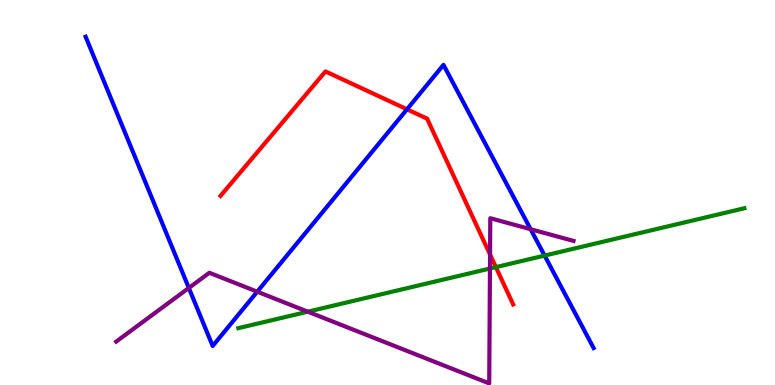[{'lines': ['blue', 'red'], 'intersections': [{'x': 5.25, 'y': 7.16}]}, {'lines': ['green', 'red'], 'intersections': [{'x': 6.4, 'y': 3.06}]}, {'lines': ['purple', 'red'], 'intersections': [{'x': 6.32, 'y': 3.39}]}, {'lines': ['blue', 'green'], 'intersections': [{'x': 7.03, 'y': 3.36}]}, {'lines': ['blue', 'purple'], 'intersections': [{'x': 2.44, 'y': 2.52}, {'x': 3.32, 'y': 2.42}, {'x': 6.85, 'y': 4.05}]}, {'lines': ['green', 'purple'], 'intersections': [{'x': 3.97, 'y': 1.9}, {'x': 6.32, 'y': 3.03}]}]